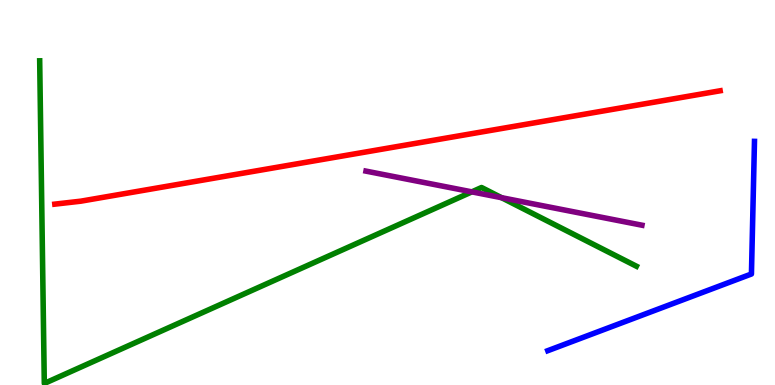[{'lines': ['blue', 'red'], 'intersections': []}, {'lines': ['green', 'red'], 'intersections': []}, {'lines': ['purple', 'red'], 'intersections': []}, {'lines': ['blue', 'green'], 'intersections': []}, {'lines': ['blue', 'purple'], 'intersections': []}, {'lines': ['green', 'purple'], 'intersections': [{'x': 6.09, 'y': 5.02}, {'x': 6.47, 'y': 4.87}]}]